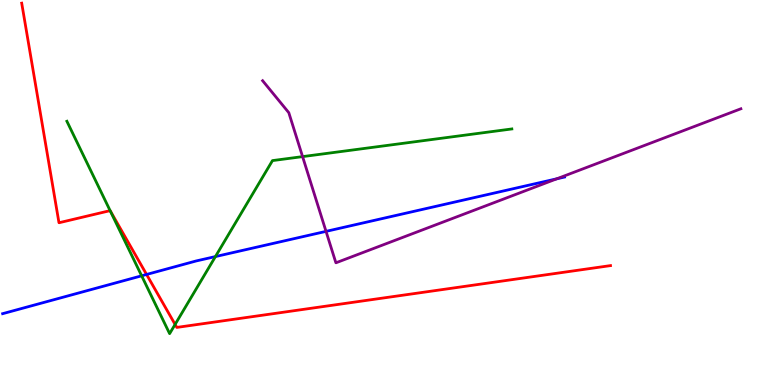[{'lines': ['blue', 'red'], 'intersections': [{'x': 1.89, 'y': 2.87}]}, {'lines': ['green', 'red'], 'intersections': [{'x': 1.42, 'y': 4.53}, {'x': 2.26, 'y': 1.57}]}, {'lines': ['purple', 'red'], 'intersections': []}, {'lines': ['blue', 'green'], 'intersections': [{'x': 1.83, 'y': 2.84}, {'x': 2.78, 'y': 3.34}]}, {'lines': ['blue', 'purple'], 'intersections': [{'x': 4.21, 'y': 3.99}, {'x': 7.18, 'y': 5.36}]}, {'lines': ['green', 'purple'], 'intersections': [{'x': 3.9, 'y': 5.93}]}]